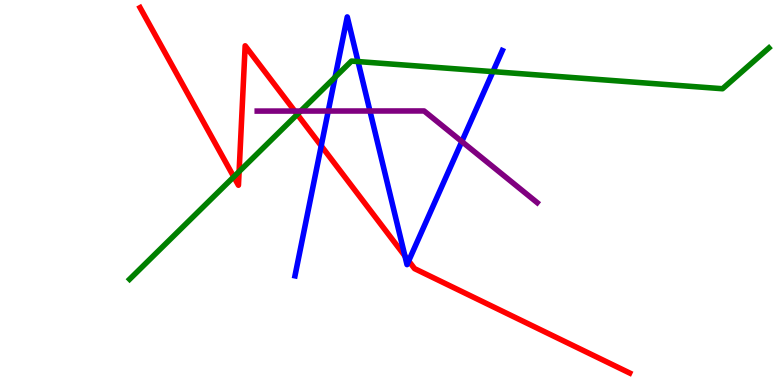[{'lines': ['blue', 'red'], 'intersections': [{'x': 4.14, 'y': 6.21}, {'x': 5.22, 'y': 3.35}, {'x': 5.27, 'y': 3.22}]}, {'lines': ['green', 'red'], 'intersections': [{'x': 3.02, 'y': 5.41}, {'x': 3.09, 'y': 5.54}, {'x': 3.84, 'y': 7.03}]}, {'lines': ['purple', 'red'], 'intersections': [{'x': 3.8, 'y': 7.12}]}, {'lines': ['blue', 'green'], 'intersections': [{'x': 4.32, 'y': 7.99}, {'x': 4.62, 'y': 8.4}, {'x': 6.36, 'y': 8.14}]}, {'lines': ['blue', 'purple'], 'intersections': [{'x': 4.24, 'y': 7.12}, {'x': 4.77, 'y': 7.12}, {'x': 5.96, 'y': 6.32}]}, {'lines': ['green', 'purple'], 'intersections': [{'x': 3.88, 'y': 7.12}]}]